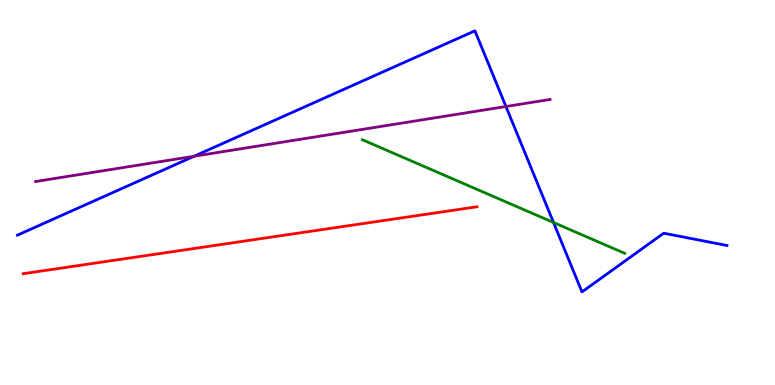[{'lines': ['blue', 'red'], 'intersections': []}, {'lines': ['green', 'red'], 'intersections': []}, {'lines': ['purple', 'red'], 'intersections': []}, {'lines': ['blue', 'green'], 'intersections': [{'x': 7.14, 'y': 4.22}]}, {'lines': ['blue', 'purple'], 'intersections': [{'x': 2.5, 'y': 5.94}, {'x': 6.53, 'y': 7.23}]}, {'lines': ['green', 'purple'], 'intersections': []}]